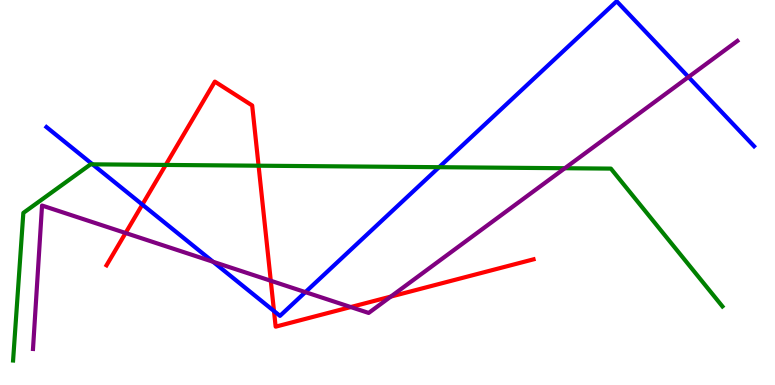[{'lines': ['blue', 'red'], 'intersections': [{'x': 1.84, 'y': 4.69}, {'x': 3.54, 'y': 1.92}]}, {'lines': ['green', 'red'], 'intersections': [{'x': 2.14, 'y': 5.72}, {'x': 3.34, 'y': 5.7}]}, {'lines': ['purple', 'red'], 'intersections': [{'x': 1.62, 'y': 3.95}, {'x': 3.49, 'y': 2.71}, {'x': 4.53, 'y': 2.02}, {'x': 5.04, 'y': 2.3}]}, {'lines': ['blue', 'green'], 'intersections': [{'x': 1.19, 'y': 5.73}, {'x': 5.67, 'y': 5.66}]}, {'lines': ['blue', 'purple'], 'intersections': [{'x': 2.75, 'y': 3.2}, {'x': 3.94, 'y': 2.41}, {'x': 8.88, 'y': 8.0}]}, {'lines': ['green', 'purple'], 'intersections': [{'x': 7.29, 'y': 5.63}]}]